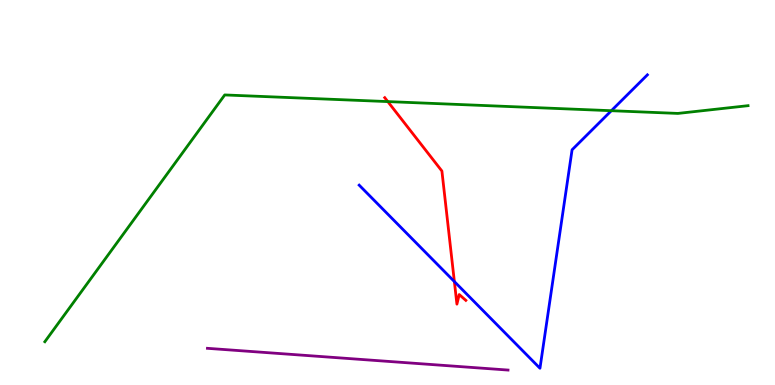[{'lines': ['blue', 'red'], 'intersections': [{'x': 5.86, 'y': 2.69}]}, {'lines': ['green', 'red'], 'intersections': [{'x': 5.0, 'y': 7.36}]}, {'lines': ['purple', 'red'], 'intersections': []}, {'lines': ['blue', 'green'], 'intersections': [{'x': 7.89, 'y': 7.12}]}, {'lines': ['blue', 'purple'], 'intersections': []}, {'lines': ['green', 'purple'], 'intersections': []}]